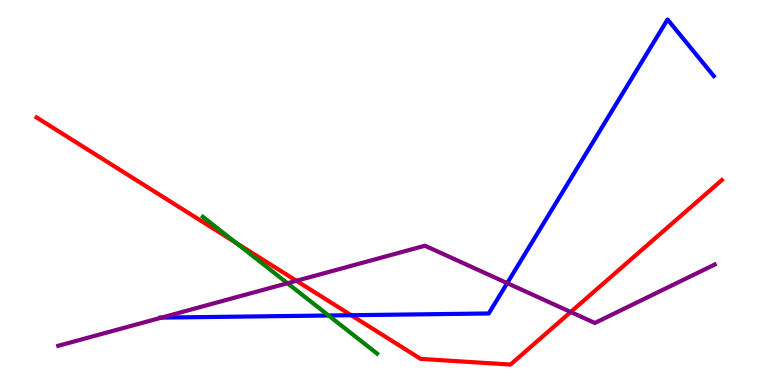[{'lines': ['blue', 'red'], 'intersections': [{'x': 4.53, 'y': 1.81}]}, {'lines': ['green', 'red'], 'intersections': [{'x': 3.04, 'y': 3.7}]}, {'lines': ['purple', 'red'], 'intersections': [{'x': 3.82, 'y': 2.71}, {'x': 7.36, 'y': 1.9}]}, {'lines': ['blue', 'green'], 'intersections': [{'x': 4.24, 'y': 1.81}]}, {'lines': ['blue', 'purple'], 'intersections': [{'x': 2.08, 'y': 1.75}, {'x': 6.54, 'y': 2.65}]}, {'lines': ['green', 'purple'], 'intersections': [{'x': 3.71, 'y': 2.64}]}]